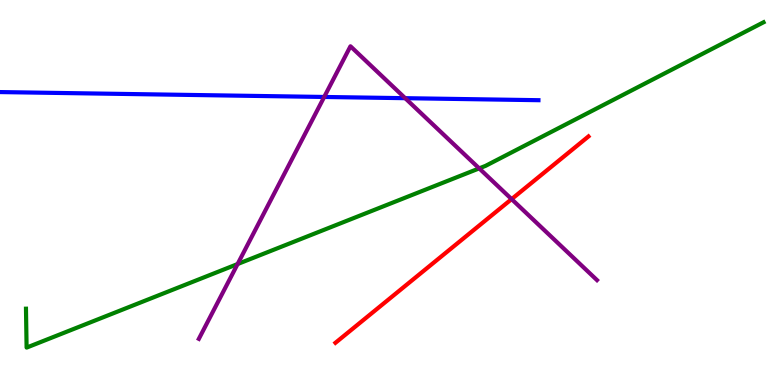[{'lines': ['blue', 'red'], 'intersections': []}, {'lines': ['green', 'red'], 'intersections': []}, {'lines': ['purple', 'red'], 'intersections': [{'x': 6.6, 'y': 4.83}]}, {'lines': ['blue', 'green'], 'intersections': []}, {'lines': ['blue', 'purple'], 'intersections': [{'x': 4.18, 'y': 7.48}, {'x': 5.23, 'y': 7.45}]}, {'lines': ['green', 'purple'], 'intersections': [{'x': 3.07, 'y': 3.14}, {'x': 6.18, 'y': 5.63}]}]